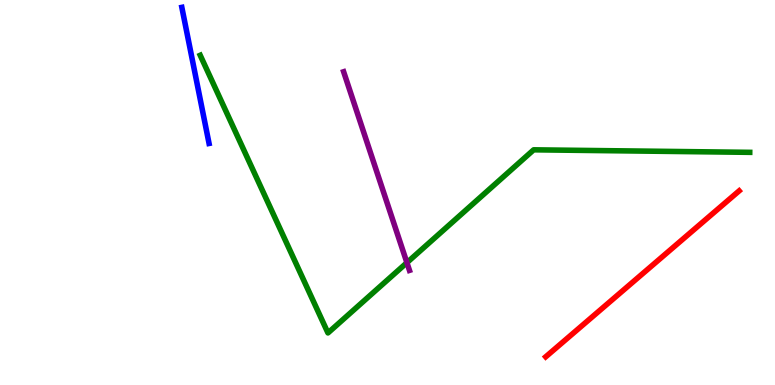[{'lines': ['blue', 'red'], 'intersections': []}, {'lines': ['green', 'red'], 'intersections': []}, {'lines': ['purple', 'red'], 'intersections': []}, {'lines': ['blue', 'green'], 'intersections': []}, {'lines': ['blue', 'purple'], 'intersections': []}, {'lines': ['green', 'purple'], 'intersections': [{'x': 5.25, 'y': 3.18}]}]